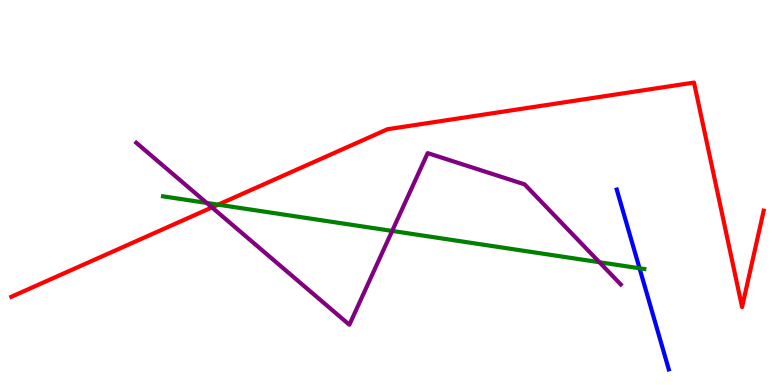[{'lines': ['blue', 'red'], 'intersections': []}, {'lines': ['green', 'red'], 'intersections': [{'x': 2.82, 'y': 4.68}]}, {'lines': ['purple', 'red'], 'intersections': [{'x': 2.74, 'y': 4.61}]}, {'lines': ['blue', 'green'], 'intersections': [{'x': 8.25, 'y': 3.03}]}, {'lines': ['blue', 'purple'], 'intersections': []}, {'lines': ['green', 'purple'], 'intersections': [{'x': 2.67, 'y': 4.73}, {'x': 5.06, 'y': 4.0}, {'x': 7.73, 'y': 3.19}]}]